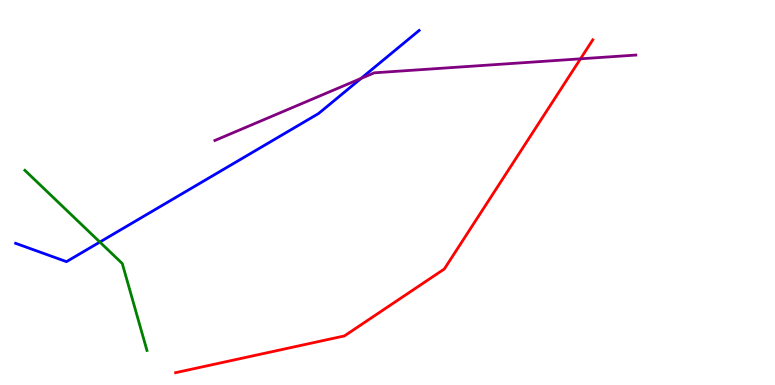[{'lines': ['blue', 'red'], 'intersections': []}, {'lines': ['green', 'red'], 'intersections': []}, {'lines': ['purple', 'red'], 'intersections': [{'x': 7.49, 'y': 8.47}]}, {'lines': ['blue', 'green'], 'intersections': [{'x': 1.29, 'y': 3.71}]}, {'lines': ['blue', 'purple'], 'intersections': [{'x': 4.66, 'y': 7.96}]}, {'lines': ['green', 'purple'], 'intersections': []}]